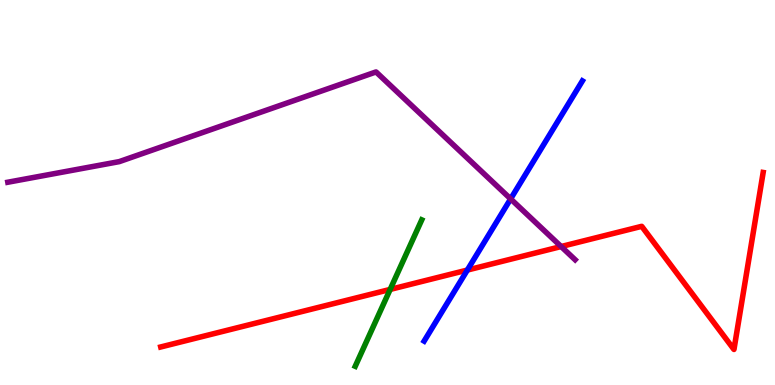[{'lines': ['blue', 'red'], 'intersections': [{'x': 6.03, 'y': 2.99}]}, {'lines': ['green', 'red'], 'intersections': [{'x': 5.03, 'y': 2.48}]}, {'lines': ['purple', 'red'], 'intersections': [{'x': 7.24, 'y': 3.6}]}, {'lines': ['blue', 'green'], 'intersections': []}, {'lines': ['blue', 'purple'], 'intersections': [{'x': 6.59, 'y': 4.83}]}, {'lines': ['green', 'purple'], 'intersections': []}]